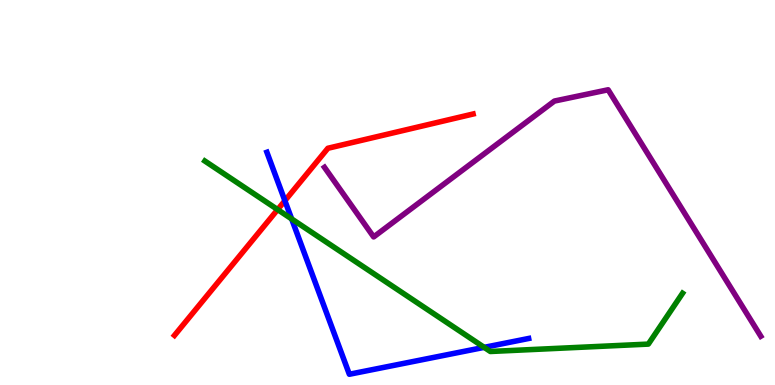[{'lines': ['blue', 'red'], 'intersections': [{'x': 3.68, 'y': 4.79}]}, {'lines': ['green', 'red'], 'intersections': [{'x': 3.58, 'y': 4.56}]}, {'lines': ['purple', 'red'], 'intersections': []}, {'lines': ['blue', 'green'], 'intersections': [{'x': 3.76, 'y': 4.31}, {'x': 6.25, 'y': 0.978}]}, {'lines': ['blue', 'purple'], 'intersections': []}, {'lines': ['green', 'purple'], 'intersections': []}]